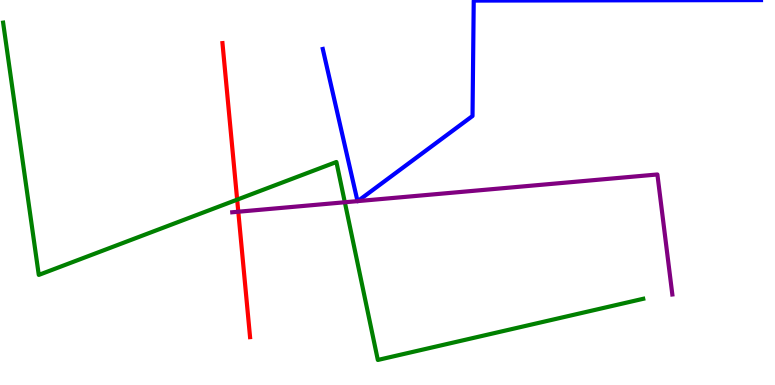[{'lines': ['blue', 'red'], 'intersections': []}, {'lines': ['green', 'red'], 'intersections': [{'x': 3.06, 'y': 4.81}]}, {'lines': ['purple', 'red'], 'intersections': [{'x': 3.07, 'y': 4.5}]}, {'lines': ['blue', 'green'], 'intersections': []}, {'lines': ['blue', 'purple'], 'intersections': [{'x': 4.61, 'y': 4.78}, {'x': 4.62, 'y': 4.78}]}, {'lines': ['green', 'purple'], 'intersections': [{'x': 4.45, 'y': 4.75}]}]